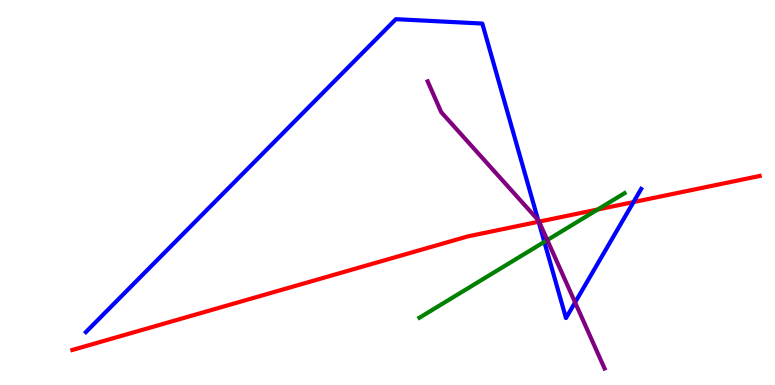[{'lines': ['blue', 'red'], 'intersections': [{'x': 6.95, 'y': 4.24}, {'x': 8.17, 'y': 4.75}]}, {'lines': ['green', 'red'], 'intersections': [{'x': 7.71, 'y': 4.56}]}, {'lines': ['purple', 'red'], 'intersections': [{'x': 6.96, 'y': 4.24}]}, {'lines': ['blue', 'green'], 'intersections': [{'x': 7.02, 'y': 3.72}]}, {'lines': ['blue', 'purple'], 'intersections': [{'x': 6.94, 'y': 4.28}, {'x': 7.42, 'y': 2.15}]}, {'lines': ['green', 'purple'], 'intersections': [{'x': 7.06, 'y': 3.76}]}]